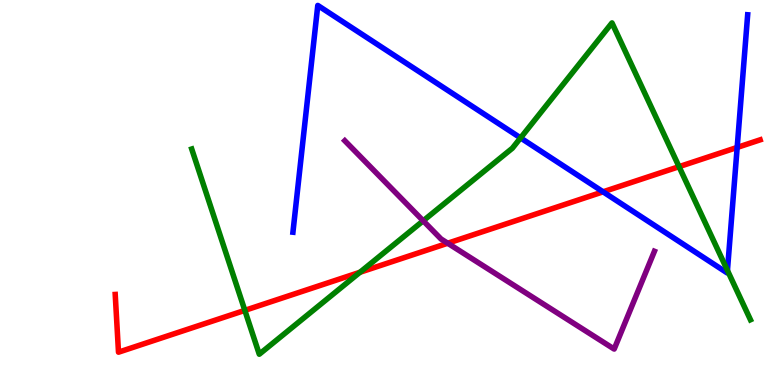[{'lines': ['blue', 'red'], 'intersections': [{'x': 7.78, 'y': 5.02}, {'x': 9.51, 'y': 6.17}]}, {'lines': ['green', 'red'], 'intersections': [{'x': 3.16, 'y': 1.94}, {'x': 4.64, 'y': 2.93}, {'x': 8.76, 'y': 5.67}]}, {'lines': ['purple', 'red'], 'intersections': [{'x': 5.78, 'y': 3.68}]}, {'lines': ['blue', 'green'], 'intersections': [{'x': 6.72, 'y': 6.42}, {'x': 9.39, 'y': 2.98}]}, {'lines': ['blue', 'purple'], 'intersections': []}, {'lines': ['green', 'purple'], 'intersections': [{'x': 5.46, 'y': 4.27}]}]